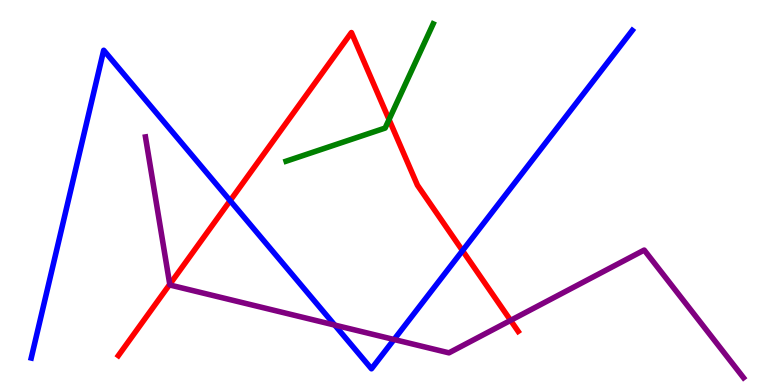[{'lines': ['blue', 'red'], 'intersections': [{'x': 2.97, 'y': 4.79}, {'x': 5.97, 'y': 3.49}]}, {'lines': ['green', 'red'], 'intersections': [{'x': 5.02, 'y': 6.89}]}, {'lines': ['purple', 'red'], 'intersections': [{'x': 2.19, 'y': 2.61}, {'x': 6.59, 'y': 1.68}]}, {'lines': ['blue', 'green'], 'intersections': []}, {'lines': ['blue', 'purple'], 'intersections': [{'x': 4.32, 'y': 1.56}, {'x': 5.08, 'y': 1.18}]}, {'lines': ['green', 'purple'], 'intersections': []}]